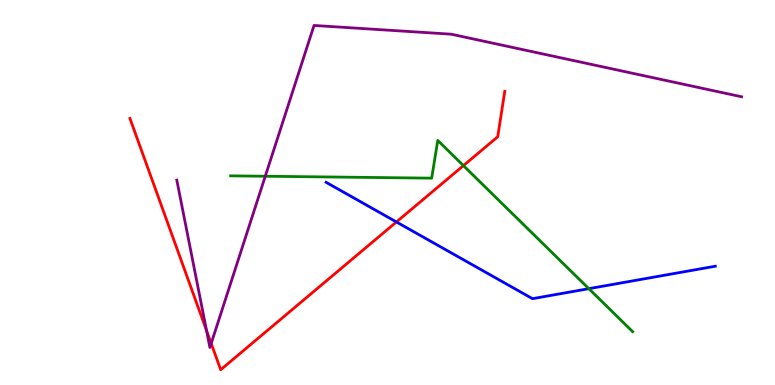[{'lines': ['blue', 'red'], 'intersections': [{'x': 5.12, 'y': 4.23}]}, {'lines': ['green', 'red'], 'intersections': [{'x': 5.98, 'y': 5.7}]}, {'lines': ['purple', 'red'], 'intersections': [{'x': 2.67, 'y': 1.41}, {'x': 2.73, 'y': 1.08}]}, {'lines': ['blue', 'green'], 'intersections': [{'x': 7.6, 'y': 2.5}]}, {'lines': ['blue', 'purple'], 'intersections': []}, {'lines': ['green', 'purple'], 'intersections': [{'x': 3.42, 'y': 5.42}]}]